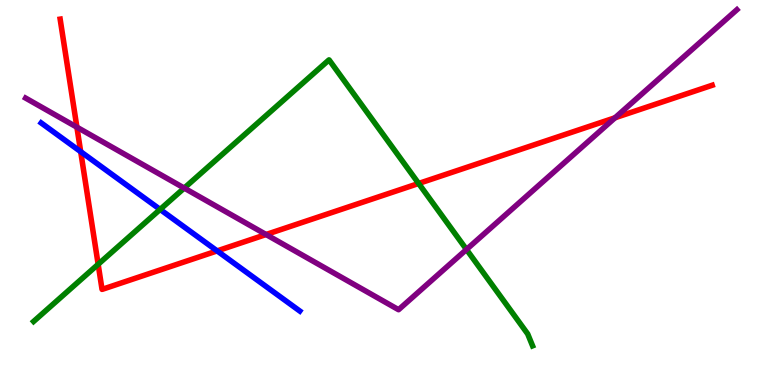[{'lines': ['blue', 'red'], 'intersections': [{'x': 1.04, 'y': 6.06}, {'x': 2.8, 'y': 3.48}]}, {'lines': ['green', 'red'], 'intersections': [{'x': 1.27, 'y': 3.14}, {'x': 5.4, 'y': 5.23}]}, {'lines': ['purple', 'red'], 'intersections': [{'x': 0.992, 'y': 6.7}, {'x': 3.43, 'y': 3.91}, {'x': 7.94, 'y': 6.94}]}, {'lines': ['blue', 'green'], 'intersections': [{'x': 2.07, 'y': 4.56}]}, {'lines': ['blue', 'purple'], 'intersections': []}, {'lines': ['green', 'purple'], 'intersections': [{'x': 2.38, 'y': 5.11}, {'x': 6.02, 'y': 3.52}]}]